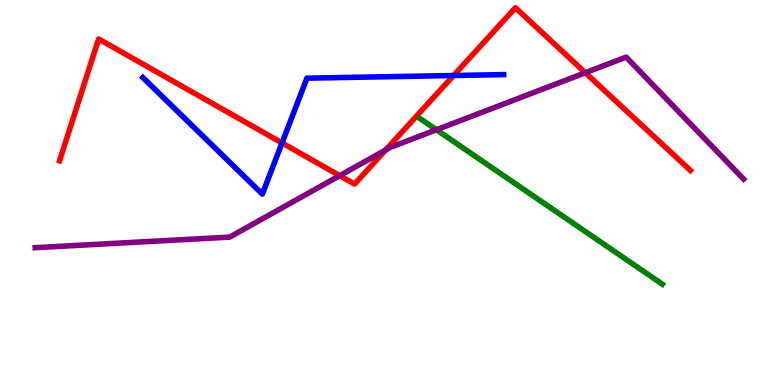[{'lines': ['blue', 'red'], 'intersections': [{'x': 3.64, 'y': 6.29}, {'x': 5.85, 'y': 8.04}]}, {'lines': ['green', 'red'], 'intersections': []}, {'lines': ['purple', 'red'], 'intersections': [{'x': 4.38, 'y': 5.44}, {'x': 4.98, 'y': 6.1}, {'x': 7.55, 'y': 8.11}]}, {'lines': ['blue', 'green'], 'intersections': []}, {'lines': ['blue', 'purple'], 'intersections': []}, {'lines': ['green', 'purple'], 'intersections': [{'x': 5.63, 'y': 6.63}]}]